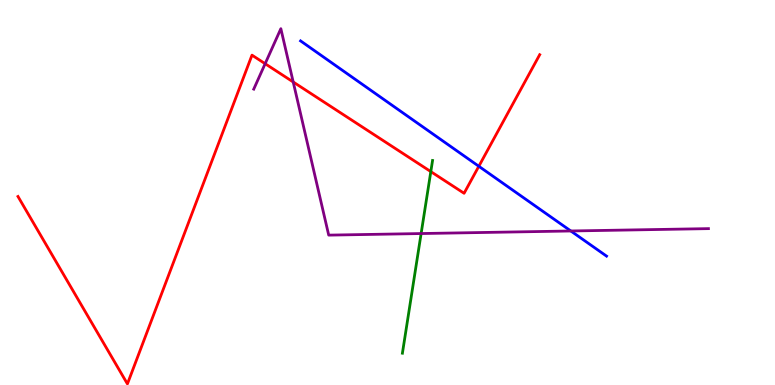[{'lines': ['blue', 'red'], 'intersections': [{'x': 6.18, 'y': 5.68}]}, {'lines': ['green', 'red'], 'intersections': [{'x': 5.56, 'y': 5.54}]}, {'lines': ['purple', 'red'], 'intersections': [{'x': 3.42, 'y': 8.35}, {'x': 3.78, 'y': 7.87}]}, {'lines': ['blue', 'green'], 'intersections': []}, {'lines': ['blue', 'purple'], 'intersections': [{'x': 7.37, 'y': 4.0}]}, {'lines': ['green', 'purple'], 'intersections': [{'x': 5.43, 'y': 3.93}]}]